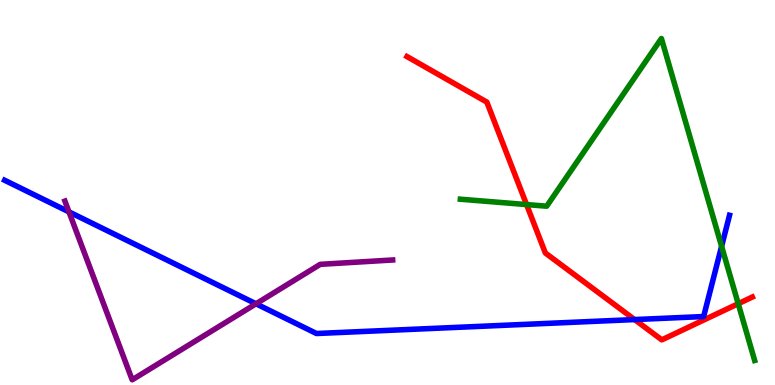[{'lines': ['blue', 'red'], 'intersections': [{'x': 8.19, 'y': 1.7}]}, {'lines': ['green', 'red'], 'intersections': [{'x': 6.79, 'y': 4.69}, {'x': 9.53, 'y': 2.11}]}, {'lines': ['purple', 'red'], 'intersections': []}, {'lines': ['blue', 'green'], 'intersections': [{'x': 9.31, 'y': 3.6}]}, {'lines': ['blue', 'purple'], 'intersections': [{'x': 0.89, 'y': 4.5}, {'x': 3.3, 'y': 2.11}]}, {'lines': ['green', 'purple'], 'intersections': []}]